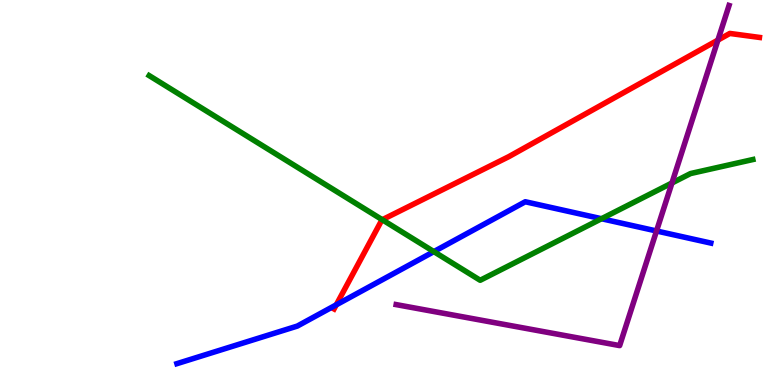[{'lines': ['blue', 'red'], 'intersections': [{'x': 4.34, 'y': 2.08}]}, {'lines': ['green', 'red'], 'intersections': [{'x': 4.93, 'y': 4.29}]}, {'lines': ['purple', 'red'], 'intersections': [{'x': 9.26, 'y': 8.96}]}, {'lines': ['blue', 'green'], 'intersections': [{'x': 5.6, 'y': 3.46}, {'x': 7.76, 'y': 4.32}]}, {'lines': ['blue', 'purple'], 'intersections': [{'x': 8.47, 'y': 4.0}]}, {'lines': ['green', 'purple'], 'intersections': [{'x': 8.67, 'y': 5.25}]}]